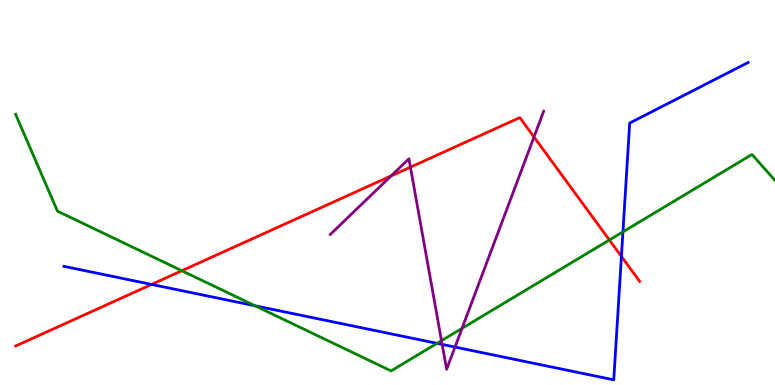[{'lines': ['blue', 'red'], 'intersections': [{'x': 1.96, 'y': 2.61}, {'x': 8.02, 'y': 3.34}]}, {'lines': ['green', 'red'], 'intersections': [{'x': 2.35, 'y': 2.97}, {'x': 7.86, 'y': 3.77}]}, {'lines': ['purple', 'red'], 'intersections': [{'x': 5.05, 'y': 5.43}, {'x': 5.3, 'y': 5.66}, {'x': 6.89, 'y': 6.44}]}, {'lines': ['blue', 'green'], 'intersections': [{'x': 3.29, 'y': 2.06}, {'x': 5.64, 'y': 1.08}, {'x': 8.04, 'y': 3.98}]}, {'lines': ['blue', 'purple'], 'intersections': [{'x': 5.71, 'y': 1.05}, {'x': 5.87, 'y': 0.986}]}, {'lines': ['green', 'purple'], 'intersections': [{'x': 5.7, 'y': 1.15}, {'x': 5.96, 'y': 1.47}]}]